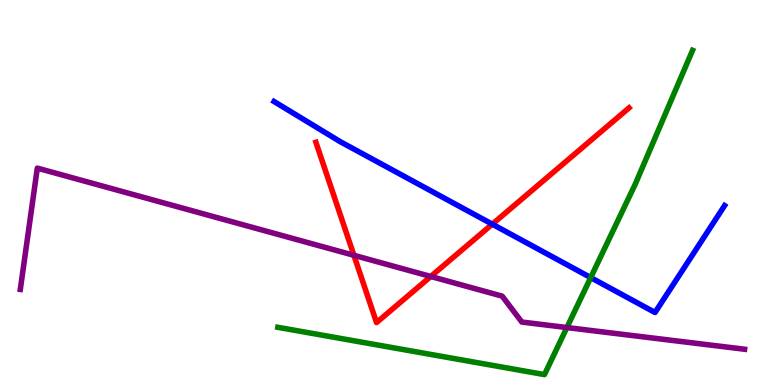[{'lines': ['blue', 'red'], 'intersections': [{'x': 6.35, 'y': 4.18}]}, {'lines': ['green', 'red'], 'intersections': []}, {'lines': ['purple', 'red'], 'intersections': [{'x': 4.57, 'y': 3.37}, {'x': 5.56, 'y': 2.82}]}, {'lines': ['blue', 'green'], 'intersections': [{'x': 7.62, 'y': 2.79}]}, {'lines': ['blue', 'purple'], 'intersections': []}, {'lines': ['green', 'purple'], 'intersections': [{'x': 7.31, 'y': 1.49}]}]